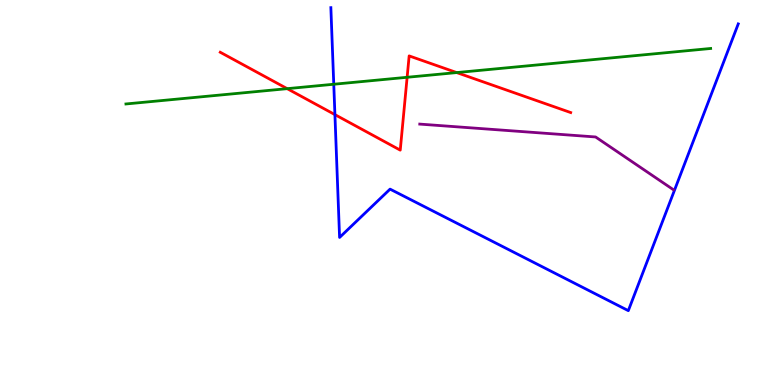[{'lines': ['blue', 'red'], 'intersections': [{'x': 4.32, 'y': 7.02}]}, {'lines': ['green', 'red'], 'intersections': [{'x': 3.71, 'y': 7.7}, {'x': 5.25, 'y': 7.99}, {'x': 5.89, 'y': 8.11}]}, {'lines': ['purple', 'red'], 'intersections': []}, {'lines': ['blue', 'green'], 'intersections': [{'x': 4.31, 'y': 7.81}]}, {'lines': ['blue', 'purple'], 'intersections': []}, {'lines': ['green', 'purple'], 'intersections': []}]